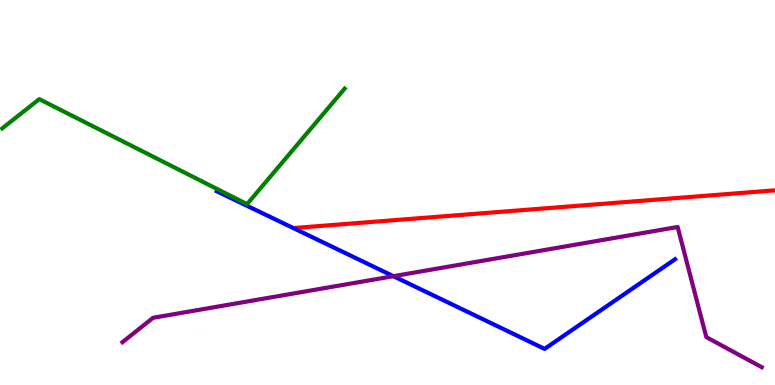[{'lines': ['blue', 'red'], 'intersections': []}, {'lines': ['green', 'red'], 'intersections': []}, {'lines': ['purple', 'red'], 'intersections': []}, {'lines': ['blue', 'green'], 'intersections': []}, {'lines': ['blue', 'purple'], 'intersections': [{'x': 5.08, 'y': 2.83}]}, {'lines': ['green', 'purple'], 'intersections': []}]